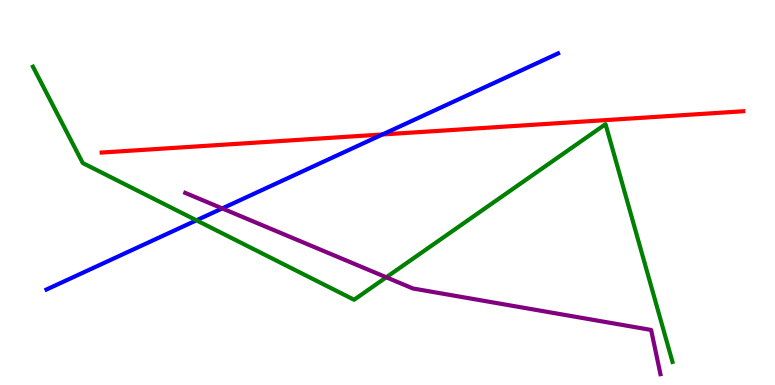[{'lines': ['blue', 'red'], 'intersections': [{'x': 4.93, 'y': 6.51}]}, {'lines': ['green', 'red'], 'intersections': []}, {'lines': ['purple', 'red'], 'intersections': []}, {'lines': ['blue', 'green'], 'intersections': [{'x': 2.53, 'y': 4.28}]}, {'lines': ['blue', 'purple'], 'intersections': [{'x': 2.87, 'y': 4.59}]}, {'lines': ['green', 'purple'], 'intersections': [{'x': 4.98, 'y': 2.8}]}]